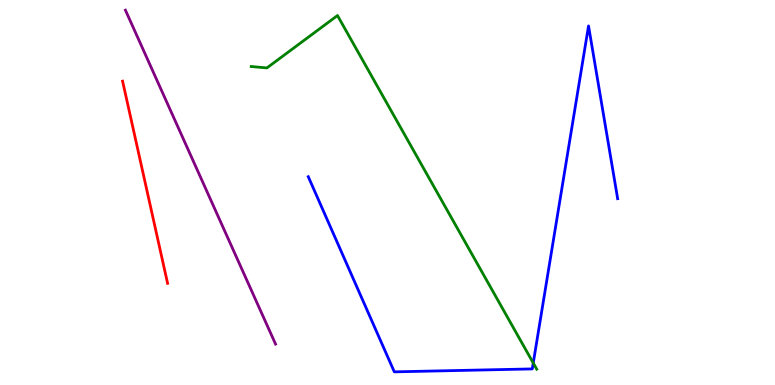[{'lines': ['blue', 'red'], 'intersections': []}, {'lines': ['green', 'red'], 'intersections': []}, {'lines': ['purple', 'red'], 'intersections': []}, {'lines': ['blue', 'green'], 'intersections': [{'x': 6.88, 'y': 0.572}]}, {'lines': ['blue', 'purple'], 'intersections': []}, {'lines': ['green', 'purple'], 'intersections': []}]